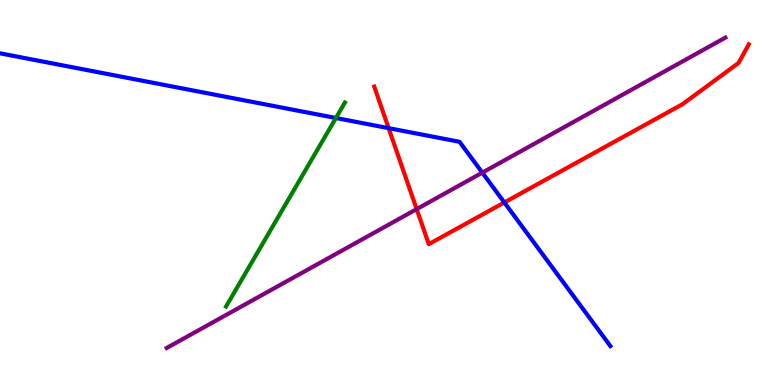[{'lines': ['blue', 'red'], 'intersections': [{'x': 5.01, 'y': 6.67}, {'x': 6.51, 'y': 4.74}]}, {'lines': ['green', 'red'], 'intersections': []}, {'lines': ['purple', 'red'], 'intersections': [{'x': 5.38, 'y': 4.57}]}, {'lines': ['blue', 'green'], 'intersections': [{'x': 4.33, 'y': 6.94}]}, {'lines': ['blue', 'purple'], 'intersections': [{'x': 6.22, 'y': 5.52}]}, {'lines': ['green', 'purple'], 'intersections': []}]